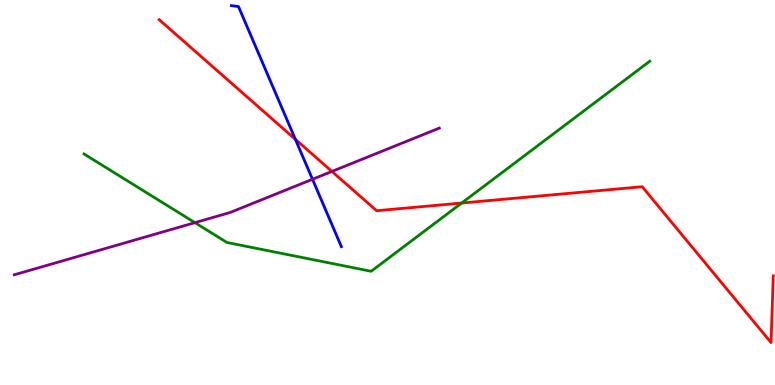[{'lines': ['blue', 'red'], 'intersections': [{'x': 3.81, 'y': 6.38}]}, {'lines': ['green', 'red'], 'intersections': [{'x': 5.96, 'y': 4.73}]}, {'lines': ['purple', 'red'], 'intersections': [{'x': 4.28, 'y': 5.55}]}, {'lines': ['blue', 'green'], 'intersections': []}, {'lines': ['blue', 'purple'], 'intersections': [{'x': 4.03, 'y': 5.34}]}, {'lines': ['green', 'purple'], 'intersections': [{'x': 2.52, 'y': 4.22}]}]